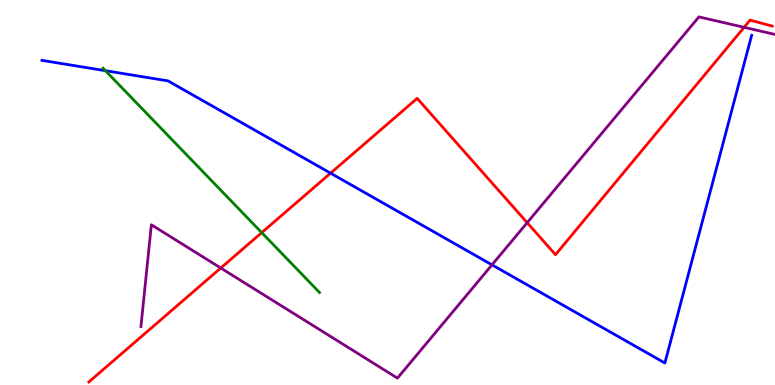[{'lines': ['blue', 'red'], 'intersections': [{'x': 4.27, 'y': 5.5}]}, {'lines': ['green', 'red'], 'intersections': [{'x': 3.38, 'y': 3.96}]}, {'lines': ['purple', 'red'], 'intersections': [{'x': 2.85, 'y': 3.04}, {'x': 6.8, 'y': 4.22}, {'x': 9.6, 'y': 9.29}]}, {'lines': ['blue', 'green'], 'intersections': [{'x': 1.36, 'y': 8.16}]}, {'lines': ['blue', 'purple'], 'intersections': [{'x': 6.35, 'y': 3.12}]}, {'lines': ['green', 'purple'], 'intersections': []}]